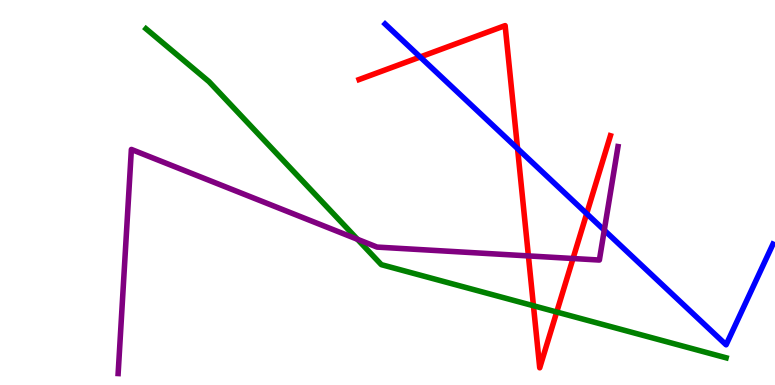[{'lines': ['blue', 'red'], 'intersections': [{'x': 5.42, 'y': 8.52}, {'x': 6.68, 'y': 6.14}, {'x': 7.57, 'y': 4.45}]}, {'lines': ['green', 'red'], 'intersections': [{'x': 6.88, 'y': 2.06}, {'x': 7.18, 'y': 1.9}]}, {'lines': ['purple', 'red'], 'intersections': [{'x': 6.82, 'y': 3.35}, {'x': 7.39, 'y': 3.29}]}, {'lines': ['blue', 'green'], 'intersections': []}, {'lines': ['blue', 'purple'], 'intersections': [{'x': 7.8, 'y': 4.02}]}, {'lines': ['green', 'purple'], 'intersections': [{'x': 4.61, 'y': 3.78}]}]